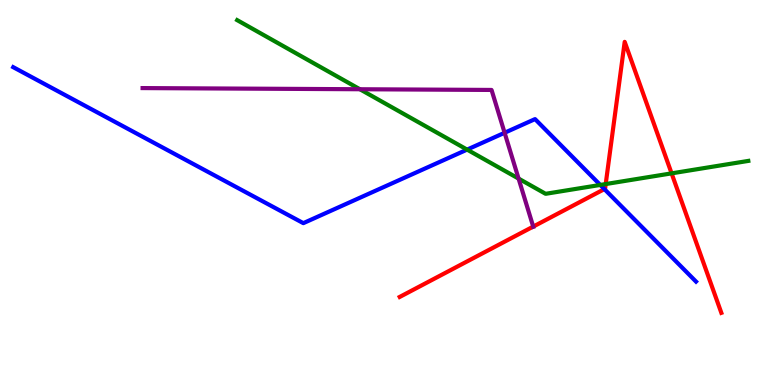[{'lines': ['blue', 'red'], 'intersections': [{'x': 7.8, 'y': 5.09}]}, {'lines': ['green', 'red'], 'intersections': [{'x': 7.82, 'y': 5.22}, {'x': 8.67, 'y': 5.5}]}, {'lines': ['purple', 'red'], 'intersections': [{'x': 6.88, 'y': 4.11}]}, {'lines': ['blue', 'green'], 'intersections': [{'x': 6.03, 'y': 6.11}, {'x': 7.75, 'y': 5.2}]}, {'lines': ['blue', 'purple'], 'intersections': [{'x': 6.51, 'y': 6.55}]}, {'lines': ['green', 'purple'], 'intersections': [{'x': 4.64, 'y': 7.68}, {'x': 6.69, 'y': 5.36}]}]